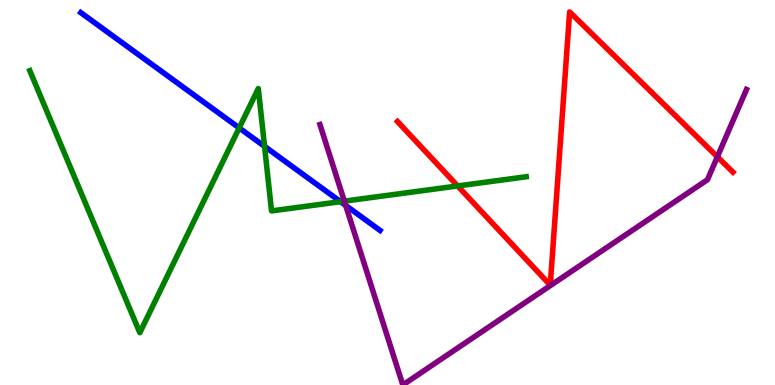[{'lines': ['blue', 'red'], 'intersections': []}, {'lines': ['green', 'red'], 'intersections': [{'x': 5.9, 'y': 5.17}]}, {'lines': ['purple', 'red'], 'intersections': [{'x': 9.26, 'y': 5.93}]}, {'lines': ['blue', 'green'], 'intersections': [{'x': 3.09, 'y': 6.68}, {'x': 3.41, 'y': 6.2}, {'x': 4.39, 'y': 4.76}]}, {'lines': ['blue', 'purple'], 'intersections': [{'x': 4.46, 'y': 4.66}]}, {'lines': ['green', 'purple'], 'intersections': [{'x': 4.44, 'y': 4.78}]}]